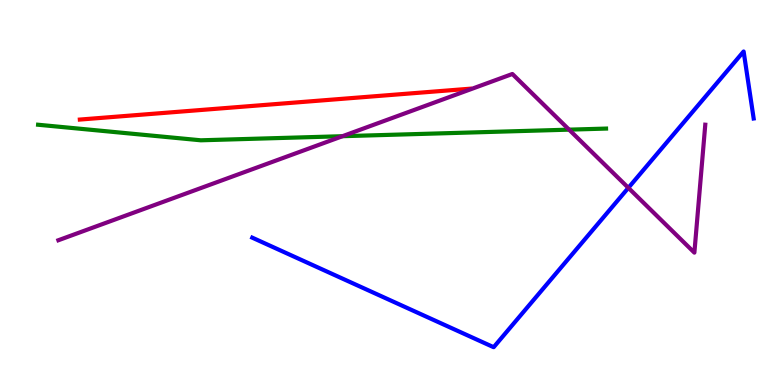[{'lines': ['blue', 'red'], 'intersections': []}, {'lines': ['green', 'red'], 'intersections': []}, {'lines': ['purple', 'red'], 'intersections': []}, {'lines': ['blue', 'green'], 'intersections': []}, {'lines': ['blue', 'purple'], 'intersections': [{'x': 8.11, 'y': 5.12}]}, {'lines': ['green', 'purple'], 'intersections': [{'x': 4.42, 'y': 6.46}, {'x': 7.34, 'y': 6.63}]}]